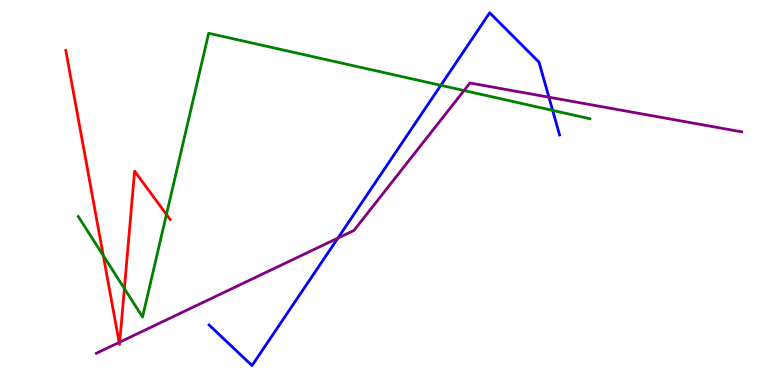[{'lines': ['blue', 'red'], 'intersections': []}, {'lines': ['green', 'red'], 'intersections': [{'x': 1.33, 'y': 3.36}, {'x': 1.6, 'y': 2.5}, {'x': 2.15, 'y': 4.43}]}, {'lines': ['purple', 'red'], 'intersections': [{'x': 1.54, 'y': 1.11}, {'x': 1.54, 'y': 1.11}]}, {'lines': ['blue', 'green'], 'intersections': [{'x': 5.69, 'y': 7.78}, {'x': 7.13, 'y': 7.13}]}, {'lines': ['blue', 'purple'], 'intersections': [{'x': 4.36, 'y': 3.82}, {'x': 7.08, 'y': 7.48}]}, {'lines': ['green', 'purple'], 'intersections': [{'x': 5.99, 'y': 7.65}]}]